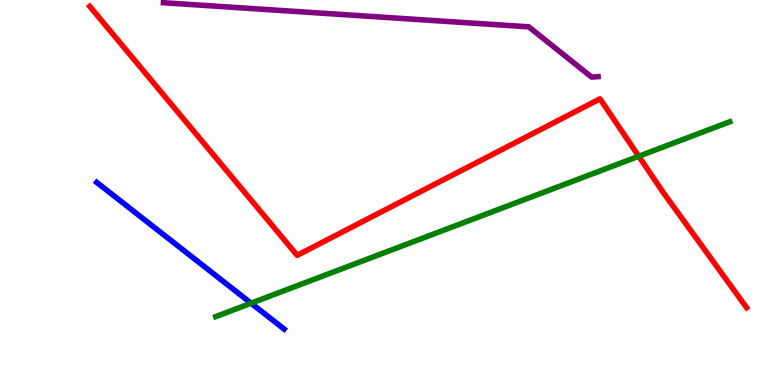[{'lines': ['blue', 'red'], 'intersections': []}, {'lines': ['green', 'red'], 'intersections': [{'x': 8.24, 'y': 5.94}]}, {'lines': ['purple', 'red'], 'intersections': []}, {'lines': ['blue', 'green'], 'intersections': [{'x': 3.24, 'y': 2.12}]}, {'lines': ['blue', 'purple'], 'intersections': []}, {'lines': ['green', 'purple'], 'intersections': []}]